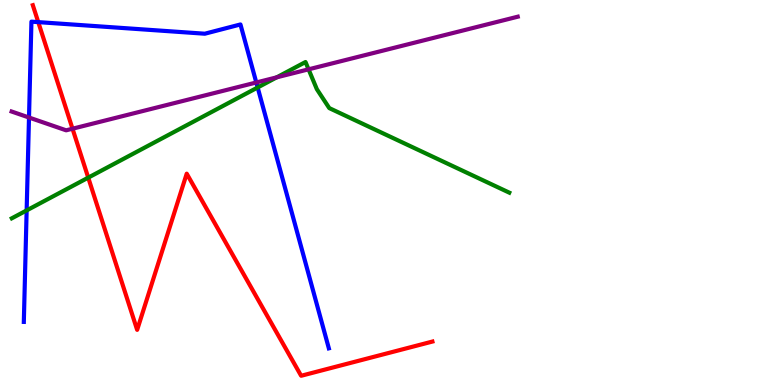[{'lines': ['blue', 'red'], 'intersections': [{'x': 0.494, 'y': 9.43}]}, {'lines': ['green', 'red'], 'intersections': [{'x': 1.14, 'y': 5.39}]}, {'lines': ['purple', 'red'], 'intersections': [{'x': 0.936, 'y': 6.66}]}, {'lines': ['blue', 'green'], 'intersections': [{'x': 0.344, 'y': 4.53}, {'x': 3.32, 'y': 7.73}]}, {'lines': ['blue', 'purple'], 'intersections': [{'x': 0.374, 'y': 6.95}, {'x': 3.31, 'y': 7.86}]}, {'lines': ['green', 'purple'], 'intersections': [{'x': 3.57, 'y': 7.99}, {'x': 3.98, 'y': 8.2}]}]